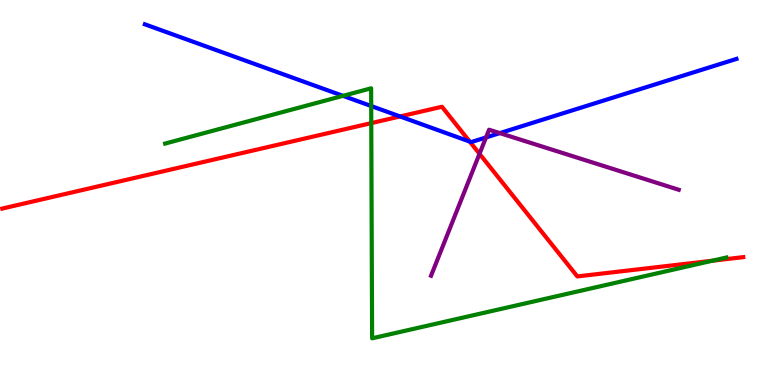[{'lines': ['blue', 'red'], 'intersections': [{'x': 5.16, 'y': 6.98}, {'x': 6.06, 'y': 6.32}]}, {'lines': ['green', 'red'], 'intersections': [{'x': 4.79, 'y': 6.8}, {'x': 9.19, 'y': 3.23}]}, {'lines': ['purple', 'red'], 'intersections': [{'x': 6.19, 'y': 6.0}]}, {'lines': ['blue', 'green'], 'intersections': [{'x': 4.43, 'y': 7.51}, {'x': 4.79, 'y': 7.25}]}, {'lines': ['blue', 'purple'], 'intersections': [{'x': 6.27, 'y': 6.43}, {'x': 6.45, 'y': 6.54}]}, {'lines': ['green', 'purple'], 'intersections': []}]